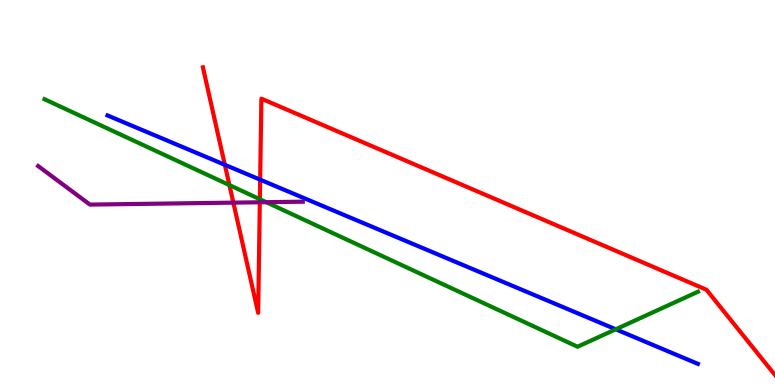[{'lines': ['blue', 'red'], 'intersections': [{'x': 2.9, 'y': 5.72}, {'x': 3.36, 'y': 5.33}]}, {'lines': ['green', 'red'], 'intersections': [{'x': 2.96, 'y': 5.19}, {'x': 3.35, 'y': 4.83}]}, {'lines': ['purple', 'red'], 'intersections': [{'x': 3.01, 'y': 4.74}, {'x': 3.35, 'y': 4.75}]}, {'lines': ['blue', 'green'], 'intersections': [{'x': 7.95, 'y': 1.45}]}, {'lines': ['blue', 'purple'], 'intersections': []}, {'lines': ['green', 'purple'], 'intersections': [{'x': 3.44, 'y': 4.75}]}]